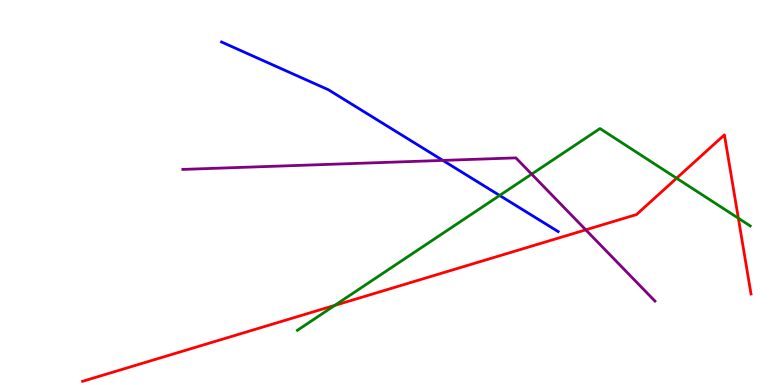[{'lines': ['blue', 'red'], 'intersections': []}, {'lines': ['green', 'red'], 'intersections': [{'x': 4.32, 'y': 2.07}, {'x': 8.73, 'y': 5.37}, {'x': 9.53, 'y': 4.33}]}, {'lines': ['purple', 'red'], 'intersections': [{'x': 7.56, 'y': 4.03}]}, {'lines': ['blue', 'green'], 'intersections': [{'x': 6.45, 'y': 4.92}]}, {'lines': ['blue', 'purple'], 'intersections': [{'x': 5.71, 'y': 5.83}]}, {'lines': ['green', 'purple'], 'intersections': [{'x': 6.86, 'y': 5.48}]}]